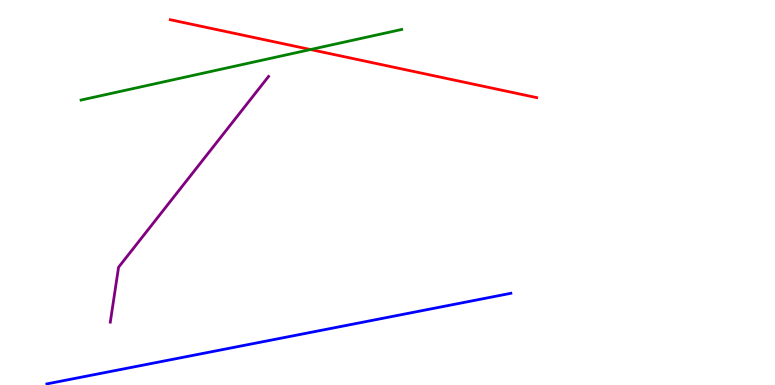[{'lines': ['blue', 'red'], 'intersections': []}, {'lines': ['green', 'red'], 'intersections': [{'x': 4.01, 'y': 8.71}]}, {'lines': ['purple', 'red'], 'intersections': []}, {'lines': ['blue', 'green'], 'intersections': []}, {'lines': ['blue', 'purple'], 'intersections': []}, {'lines': ['green', 'purple'], 'intersections': []}]